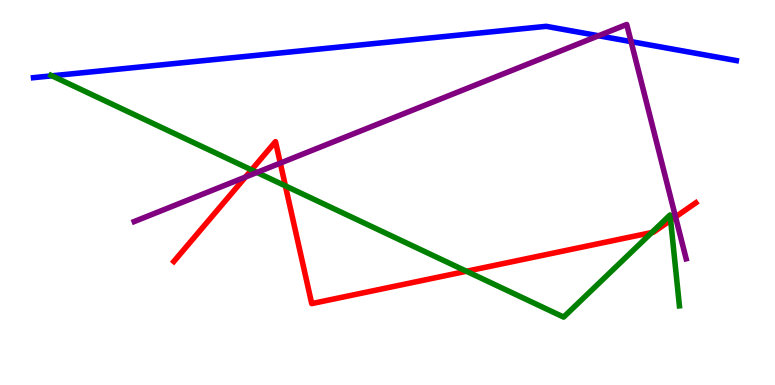[{'lines': ['blue', 'red'], 'intersections': []}, {'lines': ['green', 'red'], 'intersections': [{'x': 3.25, 'y': 5.59}, {'x': 3.68, 'y': 5.17}, {'x': 6.02, 'y': 2.95}, {'x': 8.41, 'y': 3.96}, {'x': 8.65, 'y': 4.28}]}, {'lines': ['purple', 'red'], 'intersections': [{'x': 3.17, 'y': 5.4}, {'x': 3.62, 'y': 5.76}, {'x': 8.72, 'y': 4.37}]}, {'lines': ['blue', 'green'], 'intersections': [{'x': 0.671, 'y': 8.03}]}, {'lines': ['blue', 'purple'], 'intersections': [{'x': 7.72, 'y': 9.07}, {'x': 8.14, 'y': 8.92}]}, {'lines': ['green', 'purple'], 'intersections': [{'x': 3.32, 'y': 5.52}]}]